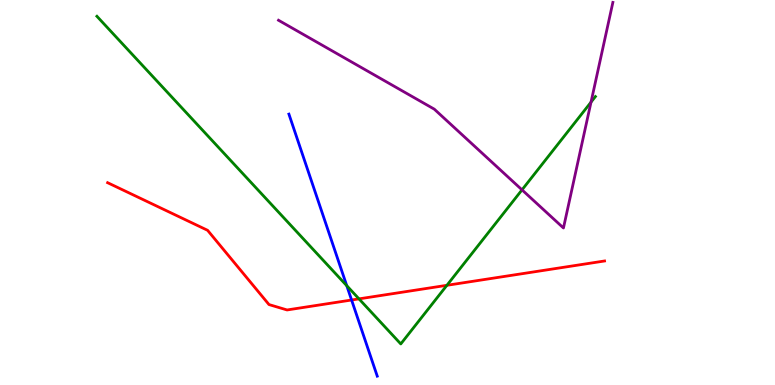[{'lines': ['blue', 'red'], 'intersections': [{'x': 4.54, 'y': 2.21}]}, {'lines': ['green', 'red'], 'intersections': [{'x': 4.63, 'y': 2.24}, {'x': 5.77, 'y': 2.59}]}, {'lines': ['purple', 'red'], 'intersections': []}, {'lines': ['blue', 'green'], 'intersections': [{'x': 4.47, 'y': 2.58}]}, {'lines': ['blue', 'purple'], 'intersections': []}, {'lines': ['green', 'purple'], 'intersections': [{'x': 6.74, 'y': 5.07}, {'x': 7.63, 'y': 7.35}]}]